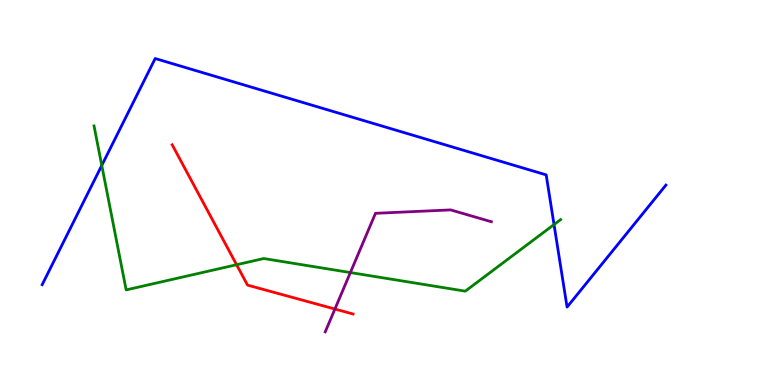[{'lines': ['blue', 'red'], 'intersections': []}, {'lines': ['green', 'red'], 'intersections': [{'x': 3.05, 'y': 3.12}]}, {'lines': ['purple', 'red'], 'intersections': [{'x': 4.32, 'y': 1.97}]}, {'lines': ['blue', 'green'], 'intersections': [{'x': 1.31, 'y': 5.7}, {'x': 7.15, 'y': 4.17}]}, {'lines': ['blue', 'purple'], 'intersections': []}, {'lines': ['green', 'purple'], 'intersections': [{'x': 4.52, 'y': 2.92}]}]